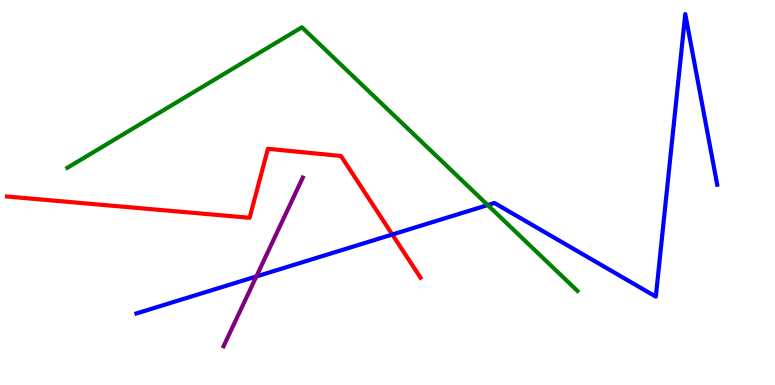[{'lines': ['blue', 'red'], 'intersections': [{'x': 5.06, 'y': 3.91}]}, {'lines': ['green', 'red'], 'intersections': []}, {'lines': ['purple', 'red'], 'intersections': []}, {'lines': ['blue', 'green'], 'intersections': [{'x': 6.29, 'y': 4.67}]}, {'lines': ['blue', 'purple'], 'intersections': [{'x': 3.31, 'y': 2.82}]}, {'lines': ['green', 'purple'], 'intersections': []}]